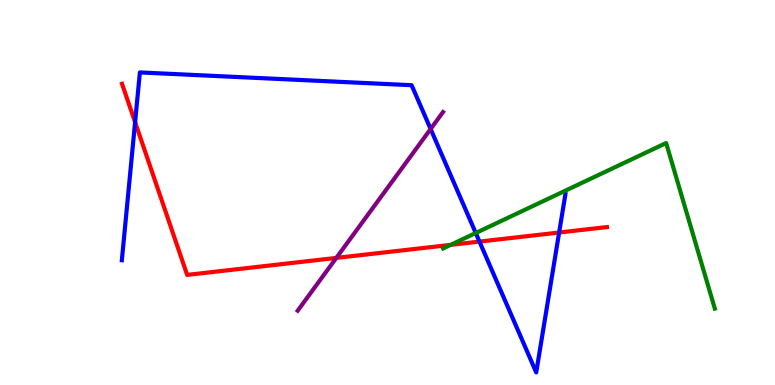[{'lines': ['blue', 'red'], 'intersections': [{'x': 1.74, 'y': 6.83}, {'x': 6.19, 'y': 3.72}, {'x': 7.21, 'y': 3.96}]}, {'lines': ['green', 'red'], 'intersections': [{'x': 5.81, 'y': 3.64}]}, {'lines': ['purple', 'red'], 'intersections': [{'x': 4.34, 'y': 3.3}]}, {'lines': ['blue', 'green'], 'intersections': [{'x': 6.14, 'y': 3.95}]}, {'lines': ['blue', 'purple'], 'intersections': [{'x': 5.56, 'y': 6.65}]}, {'lines': ['green', 'purple'], 'intersections': []}]